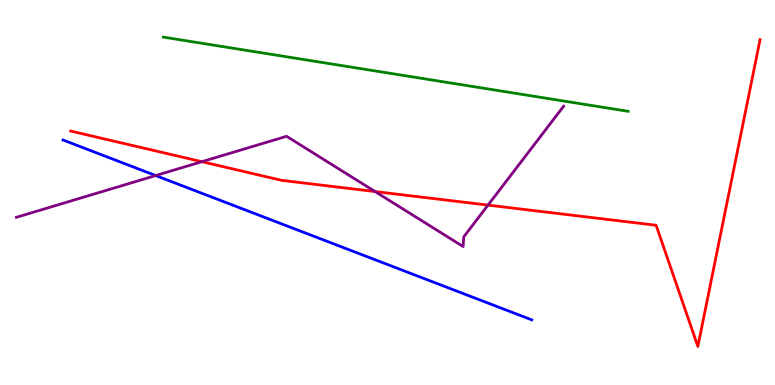[{'lines': ['blue', 'red'], 'intersections': []}, {'lines': ['green', 'red'], 'intersections': []}, {'lines': ['purple', 'red'], 'intersections': [{'x': 2.6, 'y': 5.8}, {'x': 4.84, 'y': 5.02}, {'x': 6.3, 'y': 4.67}]}, {'lines': ['blue', 'green'], 'intersections': []}, {'lines': ['blue', 'purple'], 'intersections': [{'x': 2.01, 'y': 5.44}]}, {'lines': ['green', 'purple'], 'intersections': []}]